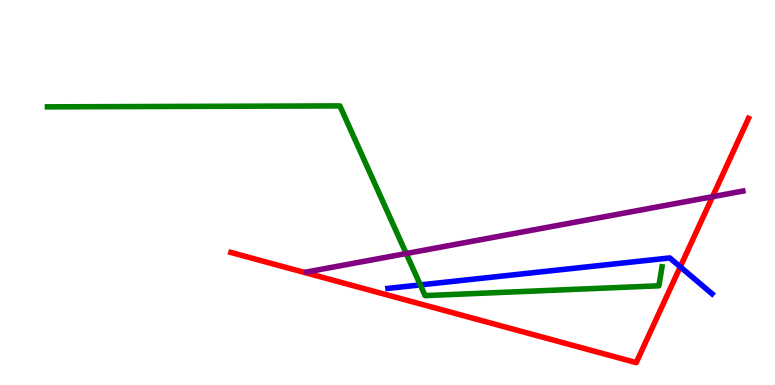[{'lines': ['blue', 'red'], 'intersections': [{'x': 8.78, 'y': 3.07}]}, {'lines': ['green', 'red'], 'intersections': []}, {'lines': ['purple', 'red'], 'intersections': [{'x': 9.19, 'y': 4.89}]}, {'lines': ['blue', 'green'], 'intersections': [{'x': 5.42, 'y': 2.6}]}, {'lines': ['blue', 'purple'], 'intersections': []}, {'lines': ['green', 'purple'], 'intersections': [{'x': 5.24, 'y': 3.41}]}]